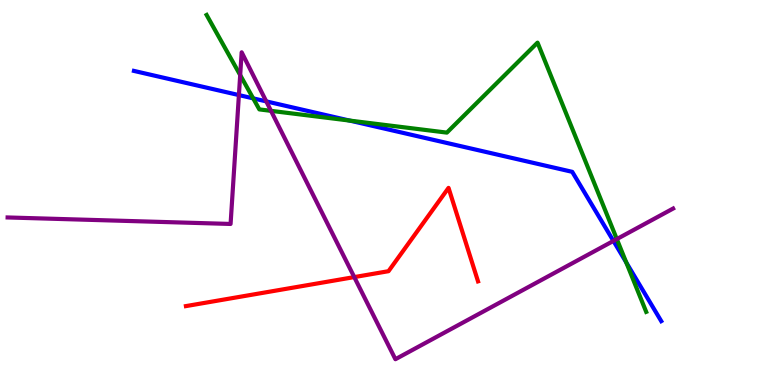[{'lines': ['blue', 'red'], 'intersections': []}, {'lines': ['green', 'red'], 'intersections': []}, {'lines': ['purple', 'red'], 'intersections': [{'x': 4.57, 'y': 2.8}]}, {'lines': ['blue', 'green'], 'intersections': [{'x': 3.27, 'y': 7.44}, {'x': 4.51, 'y': 6.87}, {'x': 8.08, 'y': 3.18}]}, {'lines': ['blue', 'purple'], 'intersections': [{'x': 3.08, 'y': 7.53}, {'x': 3.44, 'y': 7.37}, {'x': 7.92, 'y': 3.74}]}, {'lines': ['green', 'purple'], 'intersections': [{'x': 3.1, 'y': 8.05}, {'x': 3.5, 'y': 7.12}, {'x': 7.96, 'y': 3.79}]}]